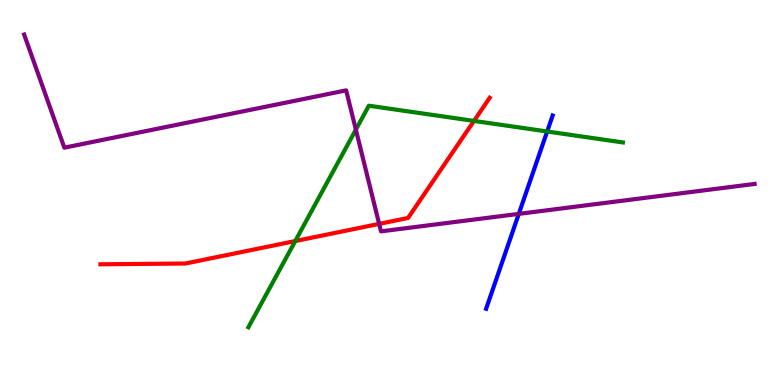[{'lines': ['blue', 'red'], 'intersections': []}, {'lines': ['green', 'red'], 'intersections': [{'x': 3.81, 'y': 3.74}, {'x': 6.12, 'y': 6.86}]}, {'lines': ['purple', 'red'], 'intersections': [{'x': 4.89, 'y': 4.18}]}, {'lines': ['blue', 'green'], 'intersections': [{'x': 7.06, 'y': 6.58}]}, {'lines': ['blue', 'purple'], 'intersections': [{'x': 6.69, 'y': 4.44}]}, {'lines': ['green', 'purple'], 'intersections': [{'x': 4.59, 'y': 6.63}]}]